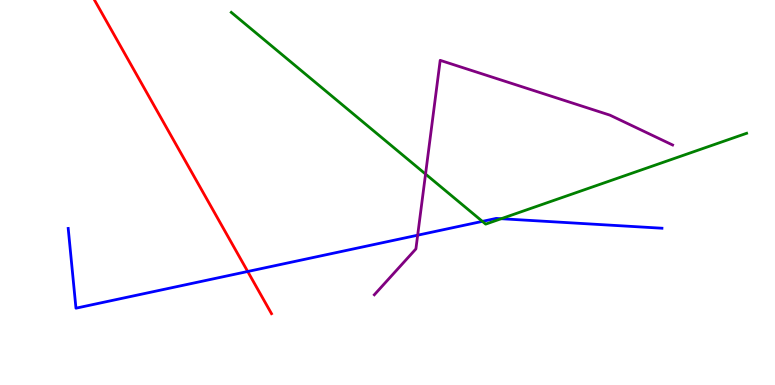[{'lines': ['blue', 'red'], 'intersections': [{'x': 3.2, 'y': 2.95}]}, {'lines': ['green', 'red'], 'intersections': []}, {'lines': ['purple', 'red'], 'intersections': []}, {'lines': ['blue', 'green'], 'intersections': [{'x': 6.22, 'y': 4.25}, {'x': 6.47, 'y': 4.32}]}, {'lines': ['blue', 'purple'], 'intersections': [{'x': 5.39, 'y': 3.89}]}, {'lines': ['green', 'purple'], 'intersections': [{'x': 5.49, 'y': 5.48}]}]